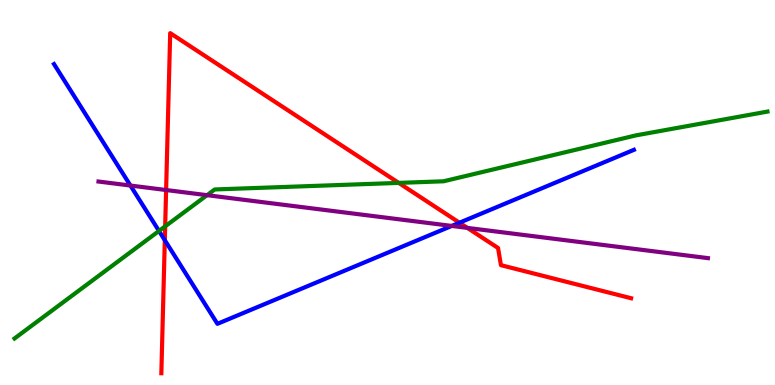[{'lines': ['blue', 'red'], 'intersections': [{'x': 2.13, 'y': 3.76}, {'x': 5.93, 'y': 4.22}]}, {'lines': ['green', 'red'], 'intersections': [{'x': 2.13, 'y': 4.12}, {'x': 5.14, 'y': 5.25}]}, {'lines': ['purple', 'red'], 'intersections': [{'x': 2.14, 'y': 5.06}, {'x': 6.03, 'y': 4.08}]}, {'lines': ['blue', 'green'], 'intersections': [{'x': 2.05, 'y': 4.0}]}, {'lines': ['blue', 'purple'], 'intersections': [{'x': 1.68, 'y': 5.18}, {'x': 5.83, 'y': 4.13}]}, {'lines': ['green', 'purple'], 'intersections': [{'x': 2.67, 'y': 4.93}]}]